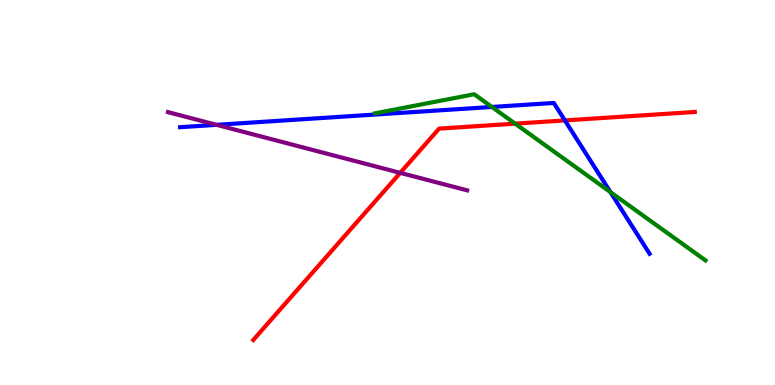[{'lines': ['blue', 'red'], 'intersections': [{'x': 7.29, 'y': 6.87}]}, {'lines': ['green', 'red'], 'intersections': [{'x': 6.65, 'y': 6.79}]}, {'lines': ['purple', 'red'], 'intersections': [{'x': 5.16, 'y': 5.51}]}, {'lines': ['blue', 'green'], 'intersections': [{'x': 6.35, 'y': 7.22}, {'x': 7.88, 'y': 5.01}]}, {'lines': ['blue', 'purple'], 'intersections': [{'x': 2.79, 'y': 6.76}]}, {'lines': ['green', 'purple'], 'intersections': []}]